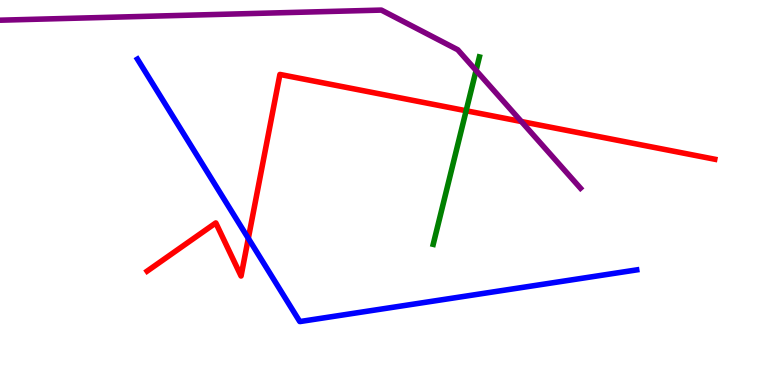[{'lines': ['blue', 'red'], 'intersections': [{'x': 3.2, 'y': 3.81}]}, {'lines': ['green', 'red'], 'intersections': [{'x': 6.01, 'y': 7.12}]}, {'lines': ['purple', 'red'], 'intersections': [{'x': 6.73, 'y': 6.84}]}, {'lines': ['blue', 'green'], 'intersections': []}, {'lines': ['blue', 'purple'], 'intersections': []}, {'lines': ['green', 'purple'], 'intersections': [{'x': 6.14, 'y': 8.17}]}]